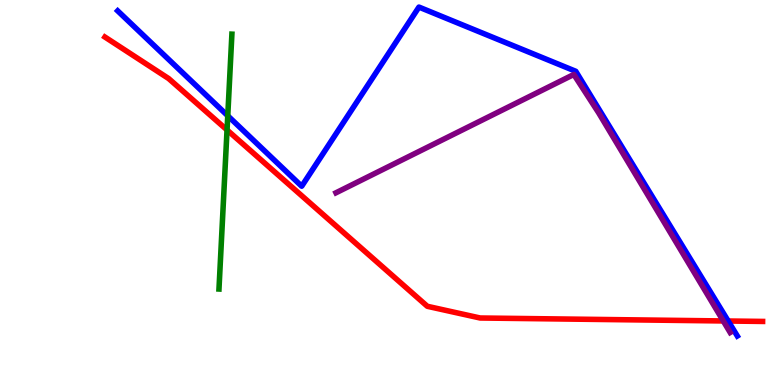[{'lines': ['blue', 'red'], 'intersections': [{'x': 9.4, 'y': 1.66}]}, {'lines': ['green', 'red'], 'intersections': [{'x': 2.93, 'y': 6.62}]}, {'lines': ['purple', 'red'], 'intersections': [{'x': 9.33, 'y': 1.66}]}, {'lines': ['blue', 'green'], 'intersections': [{'x': 2.94, 'y': 6.99}]}, {'lines': ['blue', 'purple'], 'intersections': []}, {'lines': ['green', 'purple'], 'intersections': []}]